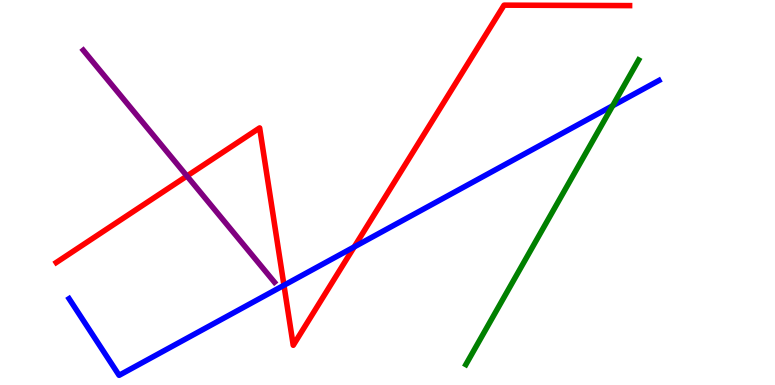[{'lines': ['blue', 'red'], 'intersections': [{'x': 3.66, 'y': 2.59}, {'x': 4.57, 'y': 3.59}]}, {'lines': ['green', 'red'], 'intersections': []}, {'lines': ['purple', 'red'], 'intersections': [{'x': 2.41, 'y': 5.43}]}, {'lines': ['blue', 'green'], 'intersections': [{'x': 7.9, 'y': 7.25}]}, {'lines': ['blue', 'purple'], 'intersections': []}, {'lines': ['green', 'purple'], 'intersections': []}]